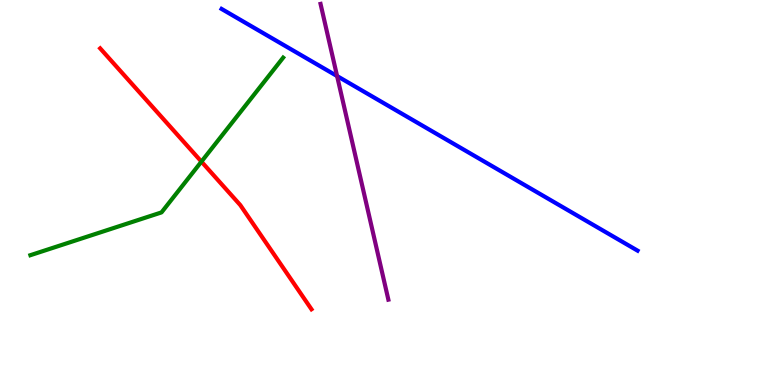[{'lines': ['blue', 'red'], 'intersections': []}, {'lines': ['green', 'red'], 'intersections': [{'x': 2.6, 'y': 5.8}]}, {'lines': ['purple', 'red'], 'intersections': []}, {'lines': ['blue', 'green'], 'intersections': []}, {'lines': ['blue', 'purple'], 'intersections': [{'x': 4.35, 'y': 8.02}]}, {'lines': ['green', 'purple'], 'intersections': []}]